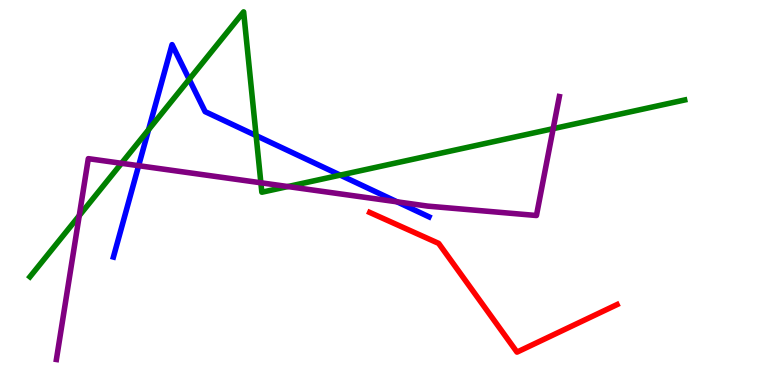[{'lines': ['blue', 'red'], 'intersections': []}, {'lines': ['green', 'red'], 'intersections': []}, {'lines': ['purple', 'red'], 'intersections': []}, {'lines': ['blue', 'green'], 'intersections': [{'x': 1.92, 'y': 6.63}, {'x': 2.44, 'y': 7.94}, {'x': 3.3, 'y': 6.48}, {'x': 4.39, 'y': 5.45}]}, {'lines': ['blue', 'purple'], 'intersections': [{'x': 1.79, 'y': 5.7}, {'x': 5.12, 'y': 4.76}]}, {'lines': ['green', 'purple'], 'intersections': [{'x': 1.02, 'y': 4.4}, {'x': 1.57, 'y': 5.76}, {'x': 3.37, 'y': 5.25}, {'x': 3.71, 'y': 5.15}, {'x': 7.14, 'y': 6.66}]}]